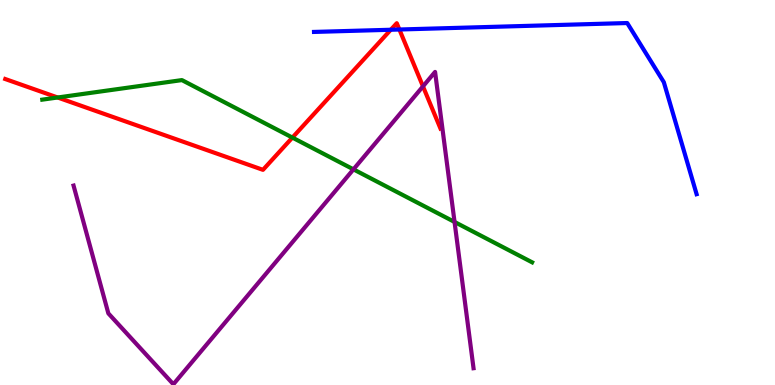[{'lines': ['blue', 'red'], 'intersections': [{'x': 5.04, 'y': 9.23}, {'x': 5.15, 'y': 9.23}]}, {'lines': ['green', 'red'], 'intersections': [{'x': 0.744, 'y': 7.47}, {'x': 3.77, 'y': 6.43}]}, {'lines': ['purple', 'red'], 'intersections': [{'x': 5.46, 'y': 7.76}]}, {'lines': ['blue', 'green'], 'intersections': []}, {'lines': ['blue', 'purple'], 'intersections': []}, {'lines': ['green', 'purple'], 'intersections': [{'x': 4.56, 'y': 5.6}, {'x': 5.87, 'y': 4.23}]}]